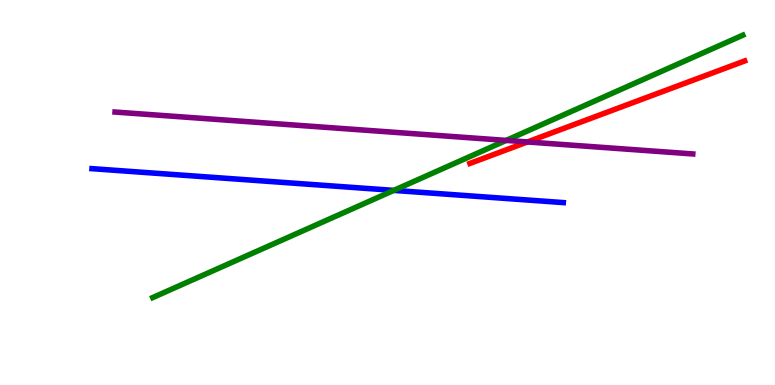[{'lines': ['blue', 'red'], 'intersections': []}, {'lines': ['green', 'red'], 'intersections': []}, {'lines': ['purple', 'red'], 'intersections': [{'x': 6.81, 'y': 6.31}]}, {'lines': ['blue', 'green'], 'intersections': [{'x': 5.08, 'y': 5.05}]}, {'lines': ['blue', 'purple'], 'intersections': []}, {'lines': ['green', 'purple'], 'intersections': [{'x': 6.53, 'y': 6.35}]}]